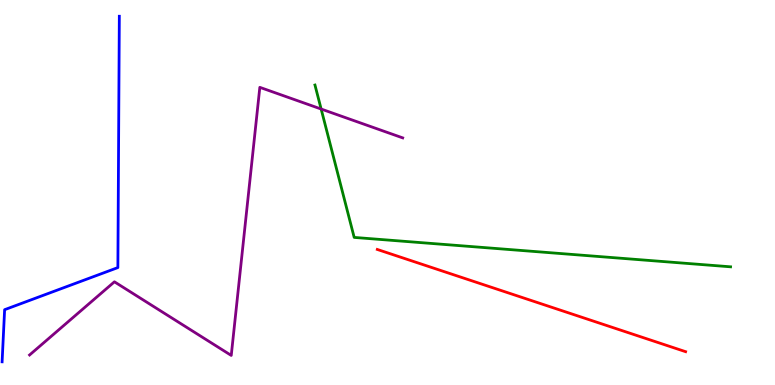[{'lines': ['blue', 'red'], 'intersections': []}, {'lines': ['green', 'red'], 'intersections': []}, {'lines': ['purple', 'red'], 'intersections': []}, {'lines': ['blue', 'green'], 'intersections': []}, {'lines': ['blue', 'purple'], 'intersections': []}, {'lines': ['green', 'purple'], 'intersections': [{'x': 4.14, 'y': 7.17}]}]